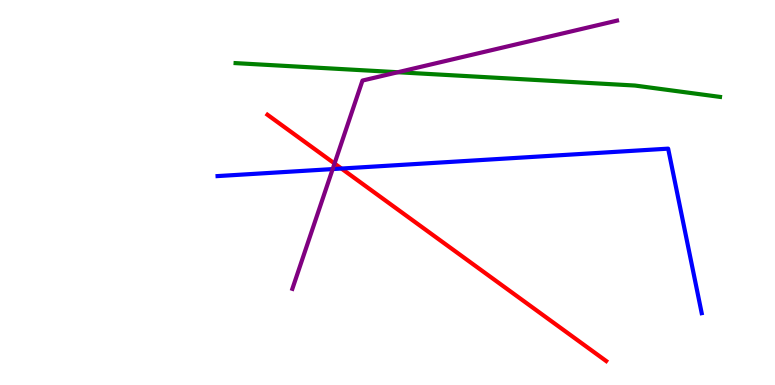[{'lines': ['blue', 'red'], 'intersections': [{'x': 4.41, 'y': 5.62}]}, {'lines': ['green', 'red'], 'intersections': []}, {'lines': ['purple', 'red'], 'intersections': [{'x': 4.32, 'y': 5.75}]}, {'lines': ['blue', 'green'], 'intersections': []}, {'lines': ['blue', 'purple'], 'intersections': [{'x': 4.29, 'y': 5.61}]}, {'lines': ['green', 'purple'], 'intersections': [{'x': 5.13, 'y': 8.12}]}]